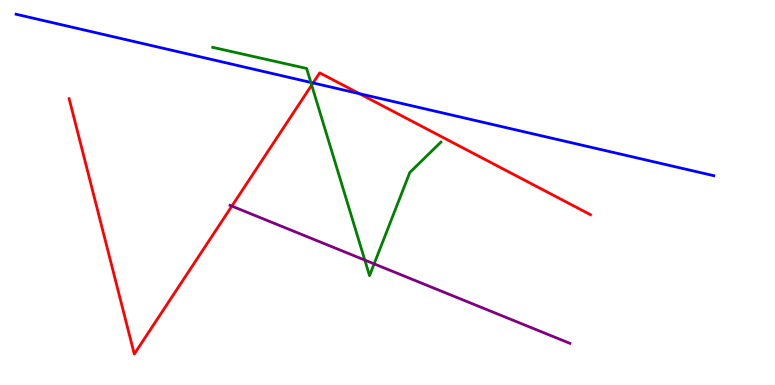[{'lines': ['blue', 'red'], 'intersections': [{'x': 4.04, 'y': 7.85}, {'x': 4.64, 'y': 7.57}]}, {'lines': ['green', 'red'], 'intersections': [{'x': 4.02, 'y': 7.79}]}, {'lines': ['purple', 'red'], 'intersections': [{'x': 2.99, 'y': 4.65}]}, {'lines': ['blue', 'green'], 'intersections': [{'x': 4.01, 'y': 7.86}]}, {'lines': ['blue', 'purple'], 'intersections': []}, {'lines': ['green', 'purple'], 'intersections': [{'x': 4.71, 'y': 3.24}, {'x': 4.83, 'y': 3.15}]}]